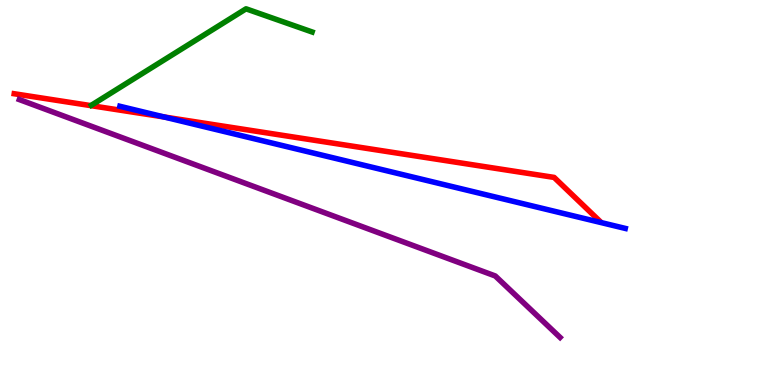[{'lines': ['blue', 'red'], 'intersections': [{'x': 2.12, 'y': 6.96}]}, {'lines': ['green', 'red'], 'intersections': []}, {'lines': ['purple', 'red'], 'intersections': []}, {'lines': ['blue', 'green'], 'intersections': []}, {'lines': ['blue', 'purple'], 'intersections': []}, {'lines': ['green', 'purple'], 'intersections': []}]